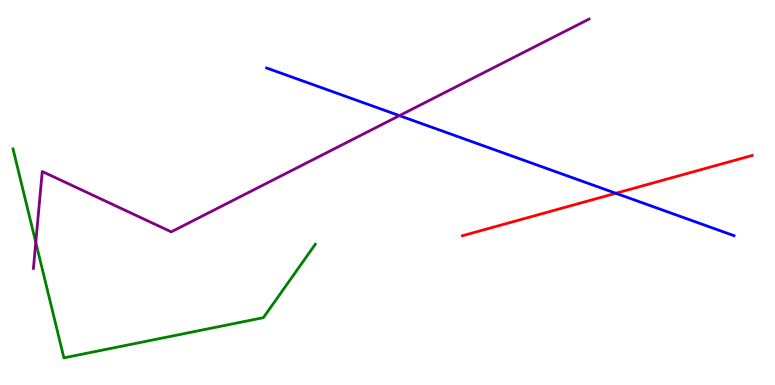[{'lines': ['blue', 'red'], 'intersections': [{'x': 7.95, 'y': 4.98}]}, {'lines': ['green', 'red'], 'intersections': []}, {'lines': ['purple', 'red'], 'intersections': []}, {'lines': ['blue', 'green'], 'intersections': []}, {'lines': ['blue', 'purple'], 'intersections': [{'x': 5.15, 'y': 7.0}]}, {'lines': ['green', 'purple'], 'intersections': [{'x': 0.462, 'y': 3.7}]}]